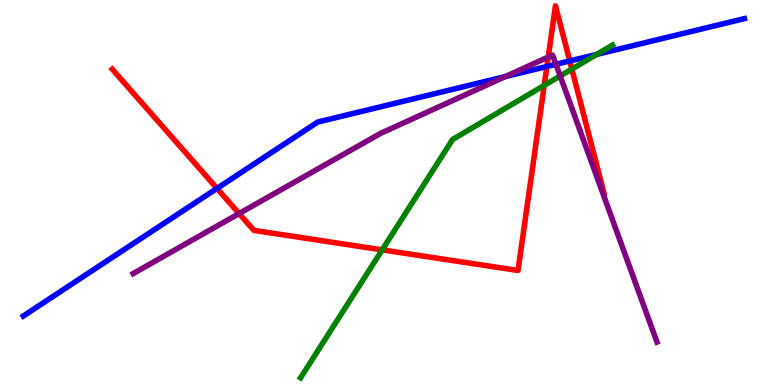[{'lines': ['blue', 'red'], 'intersections': [{'x': 2.8, 'y': 5.11}, {'x': 7.06, 'y': 8.27}, {'x': 7.35, 'y': 8.42}]}, {'lines': ['green', 'red'], 'intersections': [{'x': 4.93, 'y': 3.51}, {'x': 7.02, 'y': 7.78}, {'x': 7.38, 'y': 8.21}]}, {'lines': ['purple', 'red'], 'intersections': [{'x': 3.09, 'y': 4.45}, {'x': 7.07, 'y': 8.52}]}, {'lines': ['blue', 'green'], 'intersections': [{'x': 7.7, 'y': 8.59}]}, {'lines': ['blue', 'purple'], 'intersections': [{'x': 6.52, 'y': 8.01}, {'x': 7.17, 'y': 8.33}]}, {'lines': ['green', 'purple'], 'intersections': [{'x': 7.23, 'y': 8.03}]}]